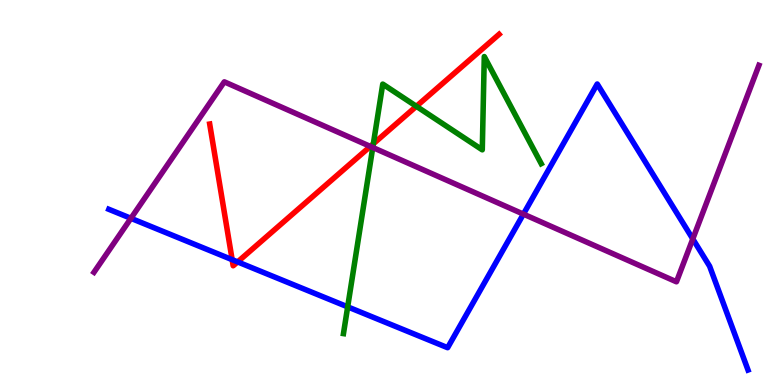[{'lines': ['blue', 'red'], 'intersections': [{'x': 3.0, 'y': 3.26}, {'x': 3.07, 'y': 3.2}]}, {'lines': ['green', 'red'], 'intersections': [{'x': 4.82, 'y': 6.27}, {'x': 5.37, 'y': 7.24}]}, {'lines': ['purple', 'red'], 'intersections': [{'x': 4.78, 'y': 6.2}]}, {'lines': ['blue', 'green'], 'intersections': [{'x': 4.49, 'y': 2.03}]}, {'lines': ['blue', 'purple'], 'intersections': [{'x': 1.69, 'y': 4.33}, {'x': 6.75, 'y': 4.44}, {'x': 8.94, 'y': 3.79}]}, {'lines': ['green', 'purple'], 'intersections': [{'x': 4.81, 'y': 6.17}]}]